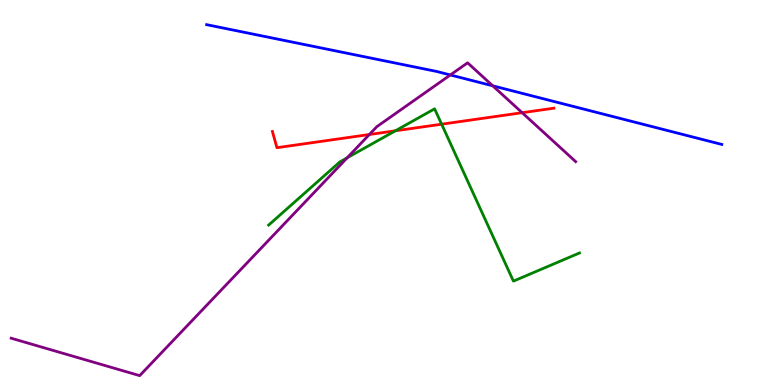[{'lines': ['blue', 'red'], 'intersections': []}, {'lines': ['green', 'red'], 'intersections': [{'x': 5.1, 'y': 6.6}, {'x': 5.7, 'y': 6.77}]}, {'lines': ['purple', 'red'], 'intersections': [{'x': 4.77, 'y': 6.51}, {'x': 6.74, 'y': 7.07}]}, {'lines': ['blue', 'green'], 'intersections': []}, {'lines': ['blue', 'purple'], 'intersections': [{'x': 5.81, 'y': 8.05}, {'x': 6.36, 'y': 7.77}]}, {'lines': ['green', 'purple'], 'intersections': [{'x': 4.48, 'y': 5.9}]}]